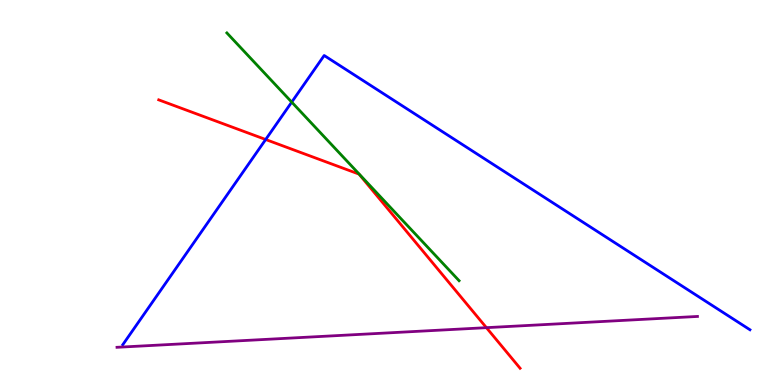[{'lines': ['blue', 'red'], 'intersections': [{'x': 3.43, 'y': 6.38}]}, {'lines': ['green', 'red'], 'intersections': []}, {'lines': ['purple', 'red'], 'intersections': [{'x': 6.28, 'y': 1.49}]}, {'lines': ['blue', 'green'], 'intersections': [{'x': 3.76, 'y': 7.35}]}, {'lines': ['blue', 'purple'], 'intersections': []}, {'lines': ['green', 'purple'], 'intersections': []}]